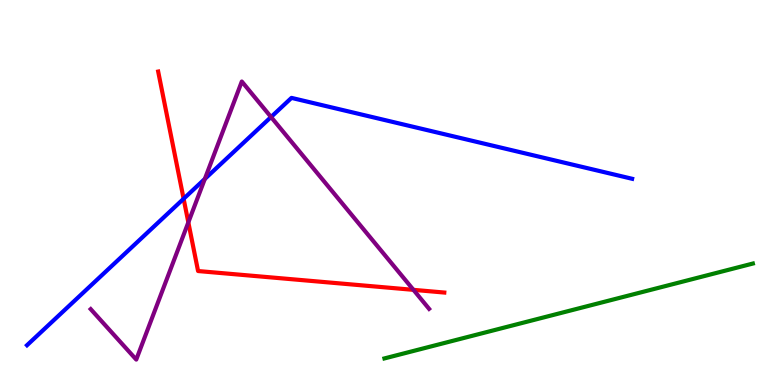[{'lines': ['blue', 'red'], 'intersections': [{'x': 2.37, 'y': 4.84}]}, {'lines': ['green', 'red'], 'intersections': []}, {'lines': ['purple', 'red'], 'intersections': [{'x': 2.43, 'y': 4.22}, {'x': 5.33, 'y': 2.47}]}, {'lines': ['blue', 'green'], 'intersections': []}, {'lines': ['blue', 'purple'], 'intersections': [{'x': 2.64, 'y': 5.35}, {'x': 3.5, 'y': 6.96}]}, {'lines': ['green', 'purple'], 'intersections': []}]